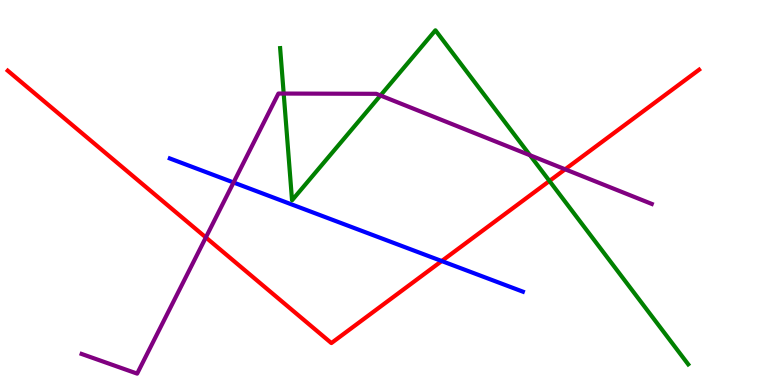[{'lines': ['blue', 'red'], 'intersections': [{'x': 5.7, 'y': 3.22}]}, {'lines': ['green', 'red'], 'intersections': [{'x': 7.09, 'y': 5.3}]}, {'lines': ['purple', 'red'], 'intersections': [{'x': 2.66, 'y': 3.83}, {'x': 7.29, 'y': 5.6}]}, {'lines': ['blue', 'green'], 'intersections': []}, {'lines': ['blue', 'purple'], 'intersections': [{'x': 3.01, 'y': 5.26}]}, {'lines': ['green', 'purple'], 'intersections': [{'x': 3.66, 'y': 7.57}, {'x': 4.91, 'y': 7.52}, {'x': 6.84, 'y': 5.97}]}]